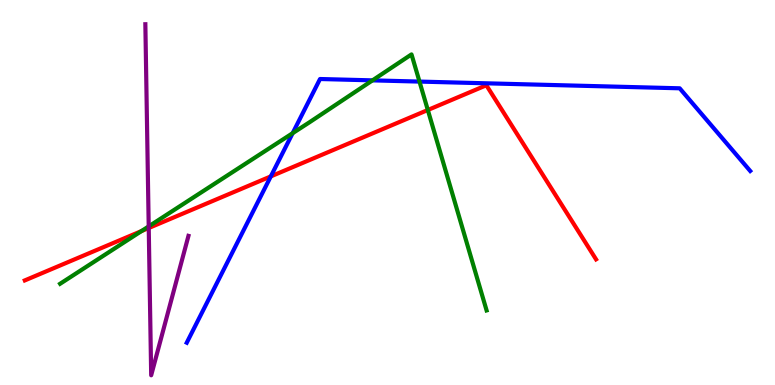[{'lines': ['blue', 'red'], 'intersections': [{'x': 3.49, 'y': 5.42}]}, {'lines': ['green', 'red'], 'intersections': [{'x': 1.83, 'y': 4.0}, {'x': 5.52, 'y': 7.14}]}, {'lines': ['purple', 'red'], 'intersections': [{'x': 1.92, 'y': 4.08}]}, {'lines': ['blue', 'green'], 'intersections': [{'x': 3.78, 'y': 6.54}, {'x': 4.81, 'y': 7.91}, {'x': 5.41, 'y': 7.88}]}, {'lines': ['blue', 'purple'], 'intersections': []}, {'lines': ['green', 'purple'], 'intersections': [{'x': 1.92, 'y': 4.12}]}]